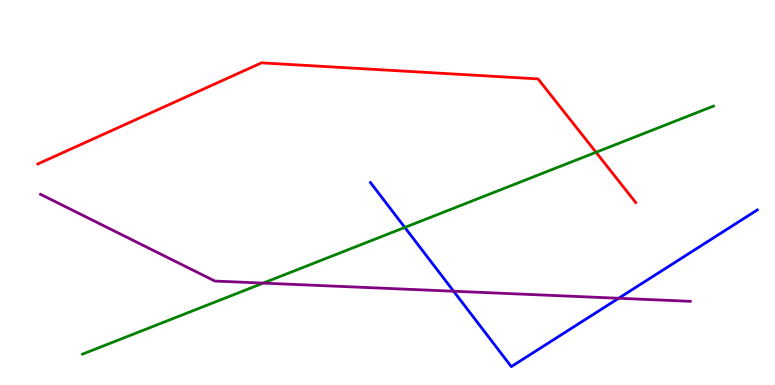[{'lines': ['blue', 'red'], 'intersections': []}, {'lines': ['green', 'red'], 'intersections': [{'x': 7.69, 'y': 6.04}]}, {'lines': ['purple', 'red'], 'intersections': []}, {'lines': ['blue', 'green'], 'intersections': [{'x': 5.22, 'y': 4.09}]}, {'lines': ['blue', 'purple'], 'intersections': [{'x': 5.85, 'y': 2.44}, {'x': 7.98, 'y': 2.25}]}, {'lines': ['green', 'purple'], 'intersections': [{'x': 3.4, 'y': 2.65}]}]